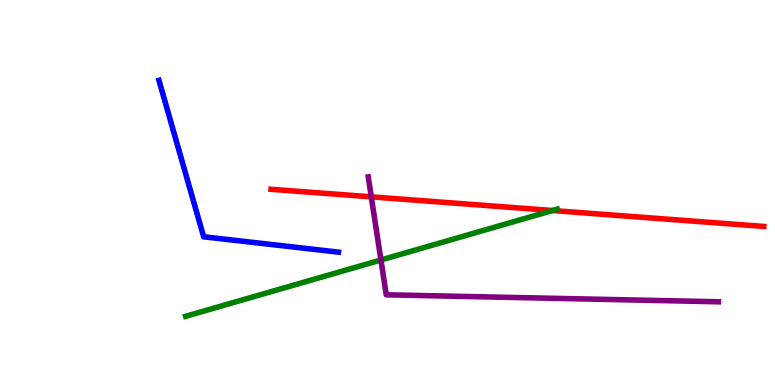[{'lines': ['blue', 'red'], 'intersections': []}, {'lines': ['green', 'red'], 'intersections': [{'x': 7.13, 'y': 4.53}]}, {'lines': ['purple', 'red'], 'intersections': [{'x': 4.79, 'y': 4.89}]}, {'lines': ['blue', 'green'], 'intersections': []}, {'lines': ['blue', 'purple'], 'intersections': []}, {'lines': ['green', 'purple'], 'intersections': [{'x': 4.92, 'y': 3.25}]}]